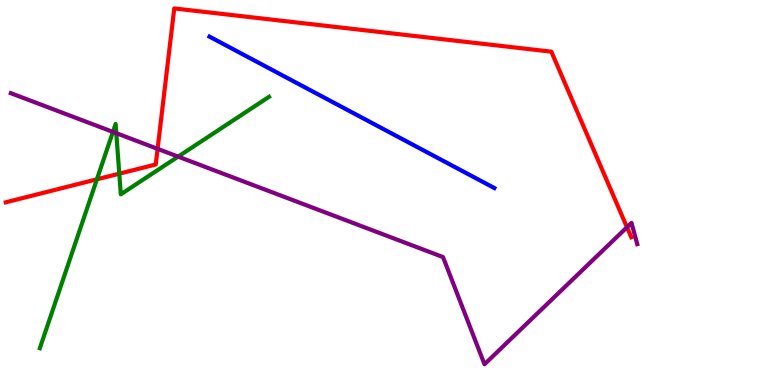[{'lines': ['blue', 'red'], 'intersections': []}, {'lines': ['green', 'red'], 'intersections': [{'x': 1.25, 'y': 5.34}, {'x': 1.54, 'y': 5.49}]}, {'lines': ['purple', 'red'], 'intersections': [{'x': 2.03, 'y': 6.13}, {'x': 8.09, 'y': 4.1}]}, {'lines': ['blue', 'green'], 'intersections': []}, {'lines': ['blue', 'purple'], 'intersections': []}, {'lines': ['green', 'purple'], 'intersections': [{'x': 1.46, 'y': 6.57}, {'x': 1.5, 'y': 6.54}, {'x': 2.3, 'y': 5.93}]}]